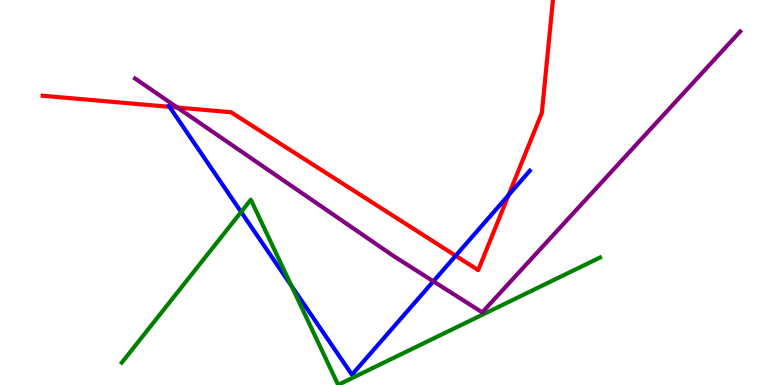[{'lines': ['blue', 'red'], 'intersections': [{'x': 2.19, 'y': 7.23}, {'x': 5.88, 'y': 3.36}, {'x': 6.56, 'y': 4.93}]}, {'lines': ['green', 'red'], 'intersections': []}, {'lines': ['purple', 'red'], 'intersections': [{'x': 2.29, 'y': 7.21}]}, {'lines': ['blue', 'green'], 'intersections': [{'x': 3.11, 'y': 4.49}, {'x': 3.76, 'y': 2.57}]}, {'lines': ['blue', 'purple'], 'intersections': [{'x': 5.59, 'y': 2.69}]}, {'lines': ['green', 'purple'], 'intersections': []}]